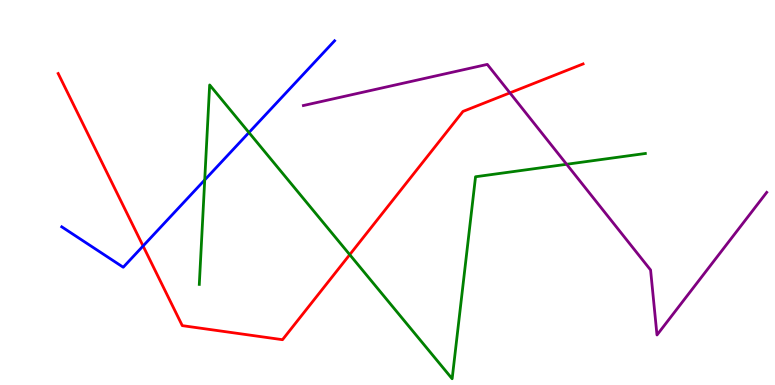[{'lines': ['blue', 'red'], 'intersections': [{'x': 1.85, 'y': 3.61}]}, {'lines': ['green', 'red'], 'intersections': [{'x': 4.51, 'y': 3.39}]}, {'lines': ['purple', 'red'], 'intersections': [{'x': 6.58, 'y': 7.59}]}, {'lines': ['blue', 'green'], 'intersections': [{'x': 2.64, 'y': 5.33}, {'x': 3.21, 'y': 6.56}]}, {'lines': ['blue', 'purple'], 'intersections': []}, {'lines': ['green', 'purple'], 'intersections': [{'x': 7.31, 'y': 5.73}]}]